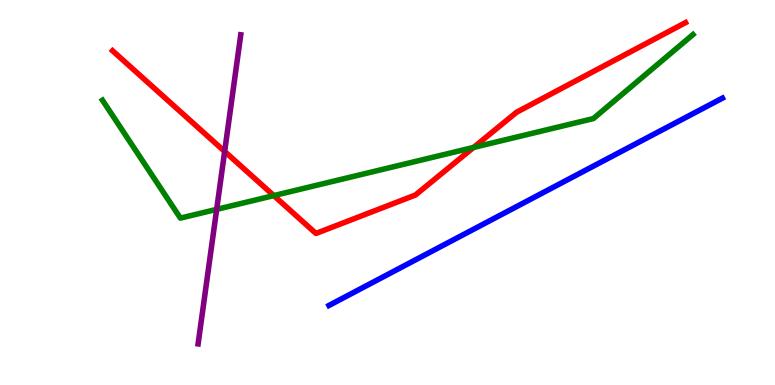[{'lines': ['blue', 'red'], 'intersections': []}, {'lines': ['green', 'red'], 'intersections': [{'x': 3.53, 'y': 4.92}, {'x': 6.11, 'y': 6.17}]}, {'lines': ['purple', 'red'], 'intersections': [{'x': 2.9, 'y': 6.07}]}, {'lines': ['blue', 'green'], 'intersections': []}, {'lines': ['blue', 'purple'], 'intersections': []}, {'lines': ['green', 'purple'], 'intersections': [{'x': 2.8, 'y': 4.56}]}]